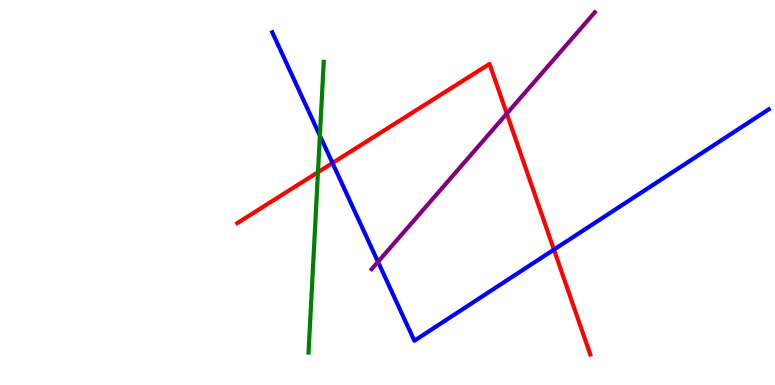[{'lines': ['blue', 'red'], 'intersections': [{'x': 4.29, 'y': 5.77}, {'x': 7.15, 'y': 3.52}]}, {'lines': ['green', 'red'], 'intersections': [{'x': 4.1, 'y': 5.53}]}, {'lines': ['purple', 'red'], 'intersections': [{'x': 6.54, 'y': 7.05}]}, {'lines': ['blue', 'green'], 'intersections': [{'x': 4.13, 'y': 6.48}]}, {'lines': ['blue', 'purple'], 'intersections': [{'x': 4.88, 'y': 3.2}]}, {'lines': ['green', 'purple'], 'intersections': []}]